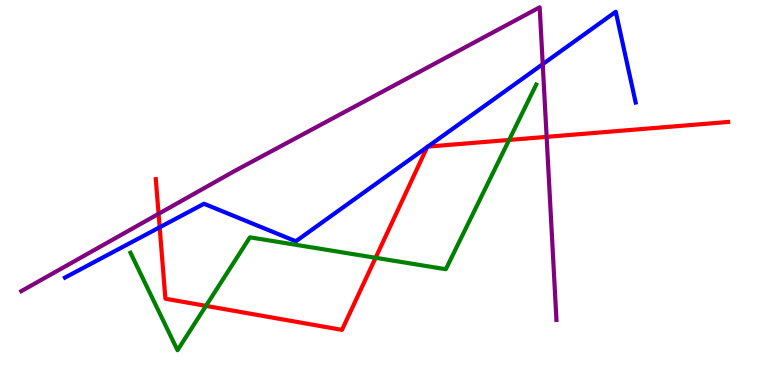[{'lines': ['blue', 'red'], 'intersections': [{'x': 2.06, 'y': 4.1}, {'x': 5.51, 'y': 6.18}, {'x': 5.52, 'y': 6.19}]}, {'lines': ['green', 'red'], 'intersections': [{'x': 2.66, 'y': 2.06}, {'x': 4.85, 'y': 3.3}, {'x': 6.57, 'y': 6.37}]}, {'lines': ['purple', 'red'], 'intersections': [{'x': 2.05, 'y': 4.45}, {'x': 7.05, 'y': 6.45}]}, {'lines': ['blue', 'green'], 'intersections': []}, {'lines': ['blue', 'purple'], 'intersections': [{'x': 7.0, 'y': 8.33}]}, {'lines': ['green', 'purple'], 'intersections': []}]